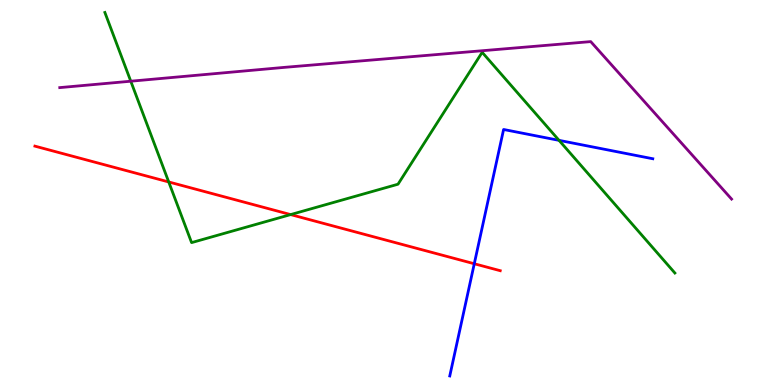[{'lines': ['blue', 'red'], 'intersections': [{'x': 6.12, 'y': 3.15}]}, {'lines': ['green', 'red'], 'intersections': [{'x': 2.18, 'y': 5.27}, {'x': 3.75, 'y': 4.43}]}, {'lines': ['purple', 'red'], 'intersections': []}, {'lines': ['blue', 'green'], 'intersections': [{'x': 7.21, 'y': 6.35}]}, {'lines': ['blue', 'purple'], 'intersections': []}, {'lines': ['green', 'purple'], 'intersections': [{'x': 1.69, 'y': 7.89}]}]